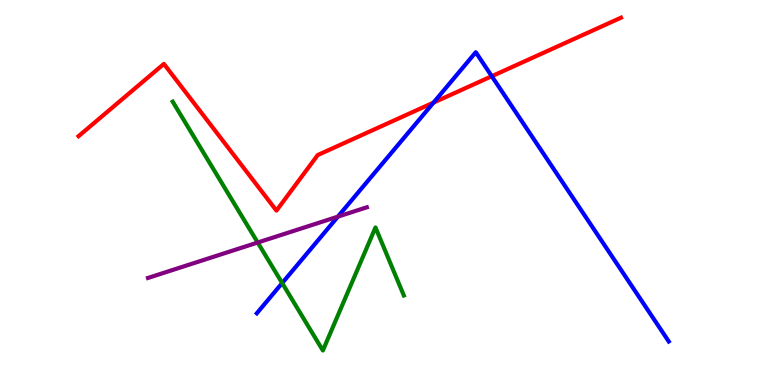[{'lines': ['blue', 'red'], 'intersections': [{'x': 5.59, 'y': 7.34}, {'x': 6.35, 'y': 8.02}]}, {'lines': ['green', 'red'], 'intersections': []}, {'lines': ['purple', 'red'], 'intersections': []}, {'lines': ['blue', 'green'], 'intersections': [{'x': 3.64, 'y': 2.65}]}, {'lines': ['blue', 'purple'], 'intersections': [{'x': 4.36, 'y': 4.37}]}, {'lines': ['green', 'purple'], 'intersections': [{'x': 3.33, 'y': 3.7}]}]